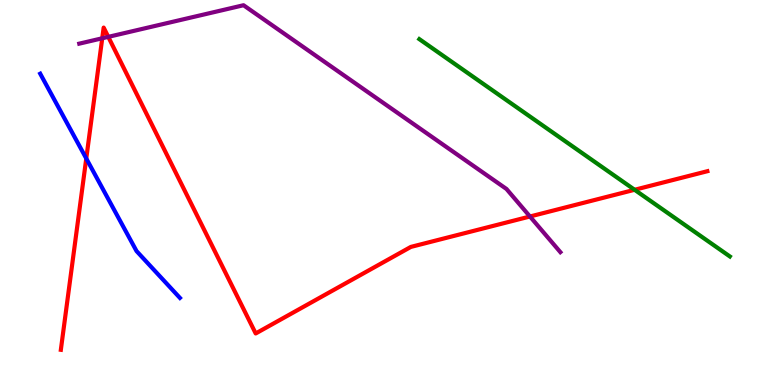[{'lines': ['blue', 'red'], 'intersections': [{'x': 1.11, 'y': 5.88}]}, {'lines': ['green', 'red'], 'intersections': [{'x': 8.19, 'y': 5.07}]}, {'lines': ['purple', 'red'], 'intersections': [{'x': 1.32, 'y': 9.01}, {'x': 1.4, 'y': 9.04}, {'x': 6.84, 'y': 4.38}]}, {'lines': ['blue', 'green'], 'intersections': []}, {'lines': ['blue', 'purple'], 'intersections': []}, {'lines': ['green', 'purple'], 'intersections': []}]